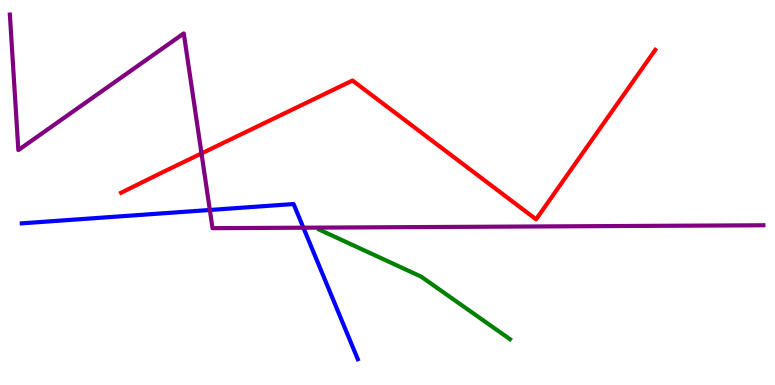[{'lines': ['blue', 'red'], 'intersections': []}, {'lines': ['green', 'red'], 'intersections': []}, {'lines': ['purple', 'red'], 'intersections': [{'x': 2.6, 'y': 6.01}]}, {'lines': ['blue', 'green'], 'intersections': []}, {'lines': ['blue', 'purple'], 'intersections': [{'x': 2.71, 'y': 4.55}, {'x': 3.91, 'y': 4.09}]}, {'lines': ['green', 'purple'], 'intersections': []}]